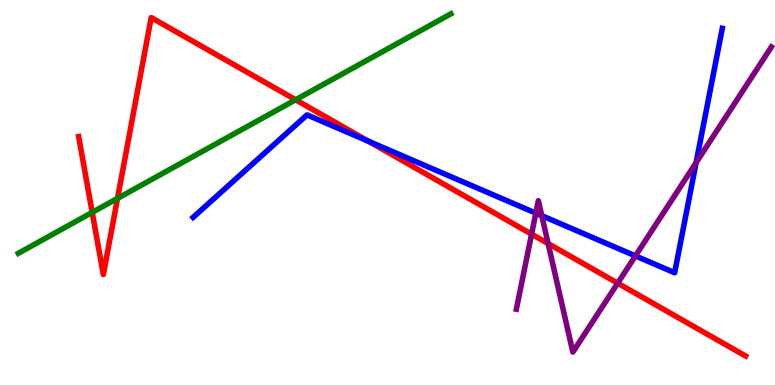[{'lines': ['blue', 'red'], 'intersections': [{'x': 4.75, 'y': 6.33}]}, {'lines': ['green', 'red'], 'intersections': [{'x': 1.19, 'y': 4.48}, {'x': 1.52, 'y': 4.85}, {'x': 3.81, 'y': 7.41}]}, {'lines': ['purple', 'red'], 'intersections': [{'x': 6.86, 'y': 3.92}, {'x': 7.07, 'y': 3.67}, {'x': 7.97, 'y': 2.64}]}, {'lines': ['blue', 'green'], 'intersections': []}, {'lines': ['blue', 'purple'], 'intersections': [{'x': 6.91, 'y': 4.46}, {'x': 6.99, 'y': 4.4}, {'x': 8.2, 'y': 3.35}, {'x': 8.98, 'y': 5.78}]}, {'lines': ['green', 'purple'], 'intersections': []}]